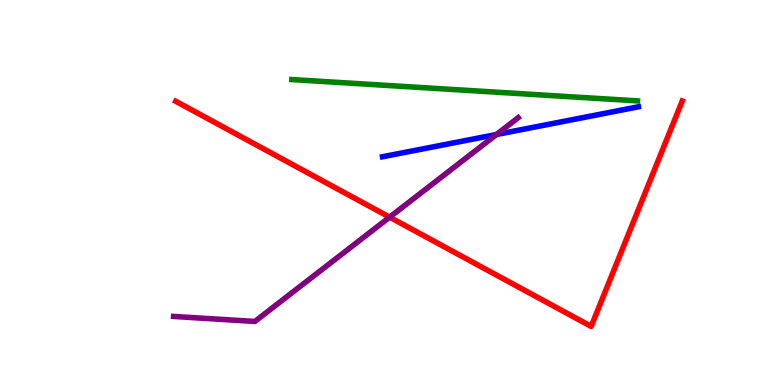[{'lines': ['blue', 'red'], 'intersections': []}, {'lines': ['green', 'red'], 'intersections': []}, {'lines': ['purple', 'red'], 'intersections': [{'x': 5.03, 'y': 4.36}]}, {'lines': ['blue', 'green'], 'intersections': []}, {'lines': ['blue', 'purple'], 'intersections': [{'x': 6.41, 'y': 6.51}]}, {'lines': ['green', 'purple'], 'intersections': []}]